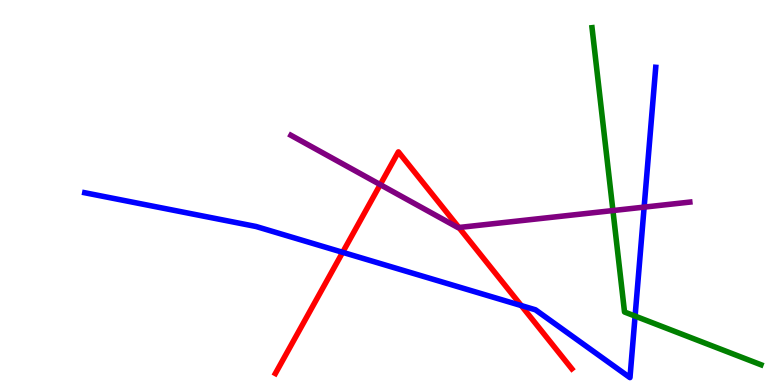[{'lines': ['blue', 'red'], 'intersections': [{'x': 4.42, 'y': 3.45}, {'x': 6.73, 'y': 2.06}]}, {'lines': ['green', 'red'], 'intersections': []}, {'lines': ['purple', 'red'], 'intersections': [{'x': 4.91, 'y': 5.2}, {'x': 5.92, 'y': 4.09}]}, {'lines': ['blue', 'green'], 'intersections': [{'x': 8.19, 'y': 1.79}]}, {'lines': ['blue', 'purple'], 'intersections': [{'x': 8.31, 'y': 4.62}]}, {'lines': ['green', 'purple'], 'intersections': [{'x': 7.91, 'y': 4.53}]}]